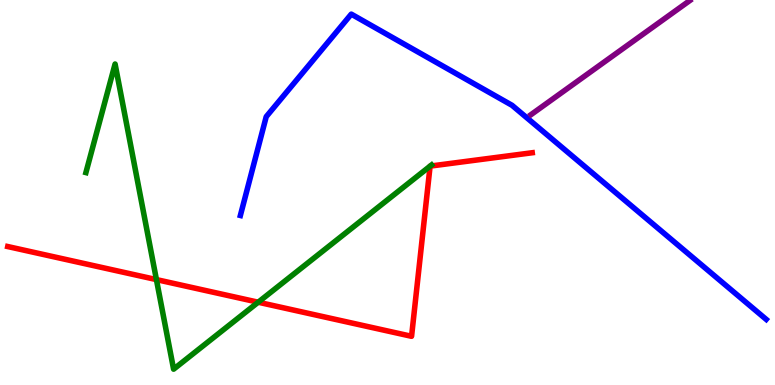[{'lines': ['blue', 'red'], 'intersections': []}, {'lines': ['green', 'red'], 'intersections': [{'x': 2.02, 'y': 2.74}, {'x': 3.33, 'y': 2.15}, {'x': 5.55, 'y': 5.68}, {'x': 5.55, 'y': 5.69}]}, {'lines': ['purple', 'red'], 'intersections': []}, {'lines': ['blue', 'green'], 'intersections': []}, {'lines': ['blue', 'purple'], 'intersections': []}, {'lines': ['green', 'purple'], 'intersections': []}]